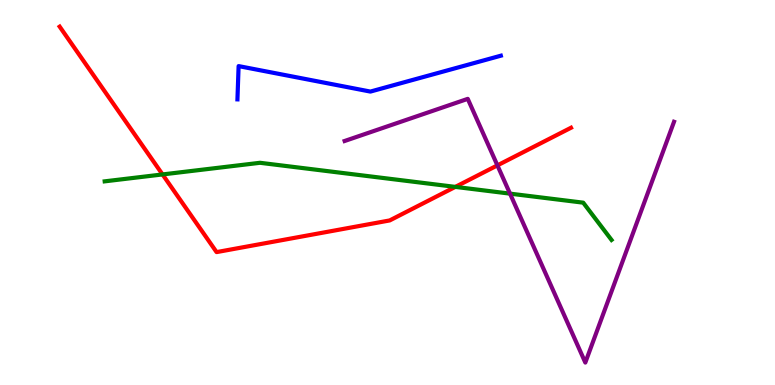[{'lines': ['blue', 'red'], 'intersections': []}, {'lines': ['green', 'red'], 'intersections': [{'x': 2.1, 'y': 5.47}, {'x': 5.88, 'y': 5.15}]}, {'lines': ['purple', 'red'], 'intersections': [{'x': 6.42, 'y': 5.7}]}, {'lines': ['blue', 'green'], 'intersections': []}, {'lines': ['blue', 'purple'], 'intersections': []}, {'lines': ['green', 'purple'], 'intersections': [{'x': 6.58, 'y': 4.97}]}]